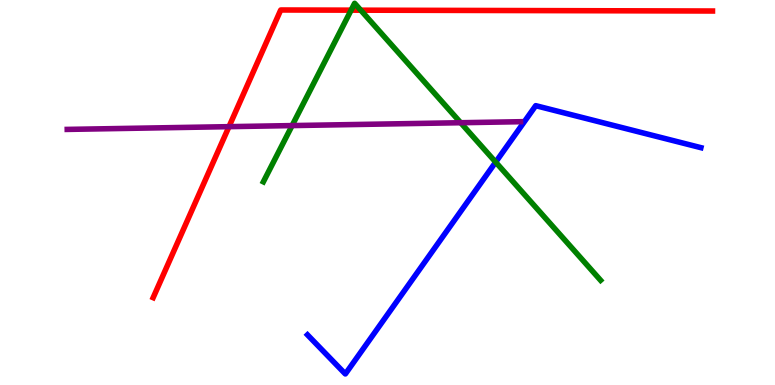[{'lines': ['blue', 'red'], 'intersections': []}, {'lines': ['green', 'red'], 'intersections': [{'x': 4.53, 'y': 9.74}, {'x': 4.65, 'y': 9.74}]}, {'lines': ['purple', 'red'], 'intersections': [{'x': 2.95, 'y': 6.71}]}, {'lines': ['blue', 'green'], 'intersections': [{'x': 6.4, 'y': 5.79}]}, {'lines': ['blue', 'purple'], 'intersections': []}, {'lines': ['green', 'purple'], 'intersections': [{'x': 3.77, 'y': 6.74}, {'x': 5.94, 'y': 6.81}]}]